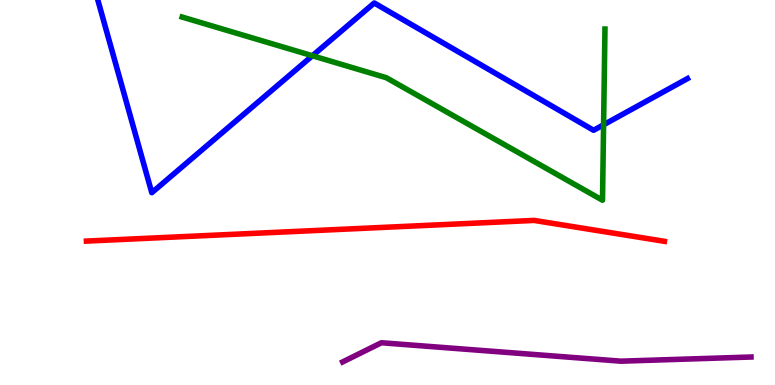[{'lines': ['blue', 'red'], 'intersections': []}, {'lines': ['green', 'red'], 'intersections': []}, {'lines': ['purple', 'red'], 'intersections': []}, {'lines': ['blue', 'green'], 'intersections': [{'x': 4.03, 'y': 8.55}, {'x': 7.79, 'y': 6.76}]}, {'lines': ['blue', 'purple'], 'intersections': []}, {'lines': ['green', 'purple'], 'intersections': []}]